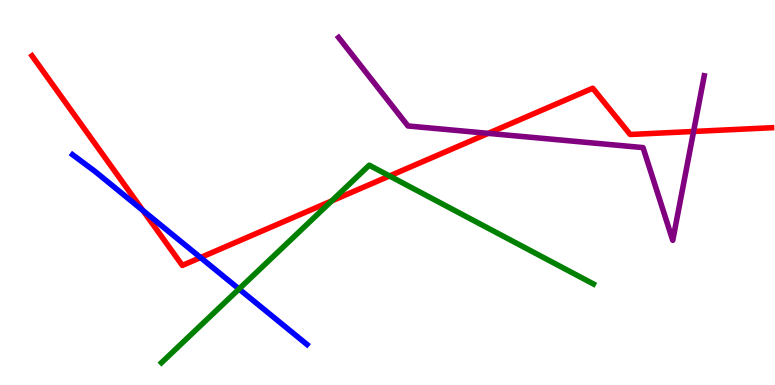[{'lines': ['blue', 'red'], 'intersections': [{'x': 1.84, 'y': 4.53}, {'x': 2.59, 'y': 3.31}]}, {'lines': ['green', 'red'], 'intersections': [{'x': 4.28, 'y': 4.78}, {'x': 5.03, 'y': 5.43}]}, {'lines': ['purple', 'red'], 'intersections': [{'x': 6.3, 'y': 6.54}, {'x': 8.95, 'y': 6.59}]}, {'lines': ['blue', 'green'], 'intersections': [{'x': 3.08, 'y': 2.49}]}, {'lines': ['blue', 'purple'], 'intersections': []}, {'lines': ['green', 'purple'], 'intersections': []}]